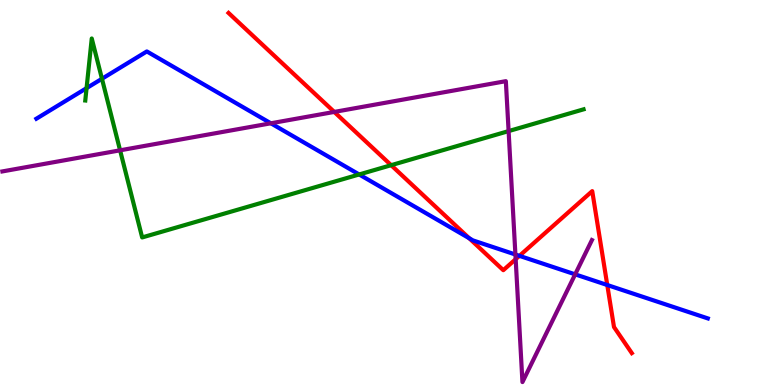[{'lines': ['blue', 'red'], 'intersections': [{'x': 6.05, 'y': 3.81}, {'x': 6.7, 'y': 3.35}, {'x': 7.84, 'y': 2.6}]}, {'lines': ['green', 'red'], 'intersections': [{'x': 5.05, 'y': 5.71}]}, {'lines': ['purple', 'red'], 'intersections': [{'x': 4.31, 'y': 7.09}, {'x': 6.65, 'y': 3.27}]}, {'lines': ['blue', 'green'], 'intersections': [{'x': 1.12, 'y': 7.71}, {'x': 1.32, 'y': 7.95}, {'x': 4.63, 'y': 5.47}]}, {'lines': ['blue', 'purple'], 'intersections': [{'x': 3.49, 'y': 6.8}, {'x': 6.65, 'y': 3.39}, {'x': 7.42, 'y': 2.87}]}, {'lines': ['green', 'purple'], 'intersections': [{'x': 1.55, 'y': 6.1}, {'x': 6.56, 'y': 6.59}]}]